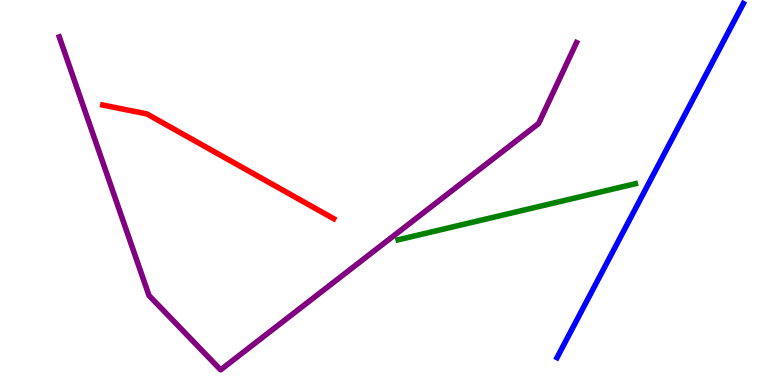[{'lines': ['blue', 'red'], 'intersections': []}, {'lines': ['green', 'red'], 'intersections': []}, {'lines': ['purple', 'red'], 'intersections': []}, {'lines': ['blue', 'green'], 'intersections': []}, {'lines': ['blue', 'purple'], 'intersections': []}, {'lines': ['green', 'purple'], 'intersections': []}]